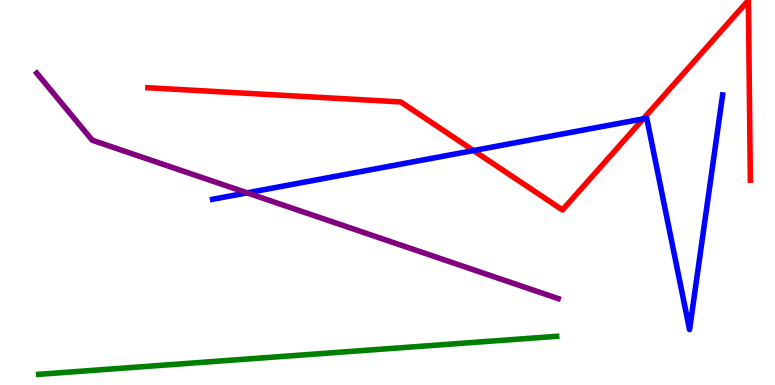[{'lines': ['blue', 'red'], 'intersections': [{'x': 6.11, 'y': 6.09}, {'x': 8.3, 'y': 6.91}]}, {'lines': ['green', 'red'], 'intersections': []}, {'lines': ['purple', 'red'], 'intersections': []}, {'lines': ['blue', 'green'], 'intersections': []}, {'lines': ['blue', 'purple'], 'intersections': [{'x': 3.19, 'y': 4.99}]}, {'lines': ['green', 'purple'], 'intersections': []}]